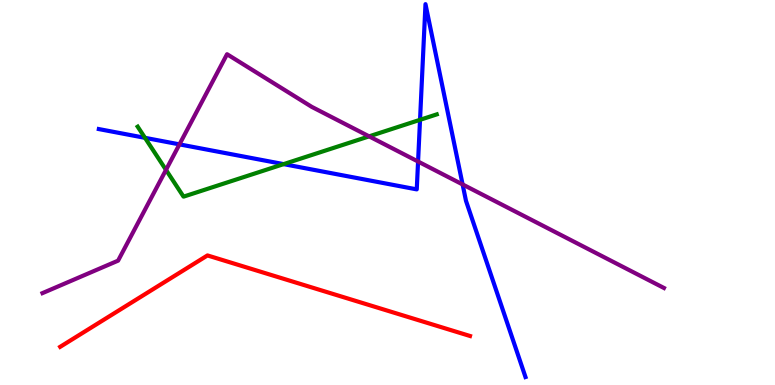[{'lines': ['blue', 'red'], 'intersections': []}, {'lines': ['green', 'red'], 'intersections': []}, {'lines': ['purple', 'red'], 'intersections': []}, {'lines': ['blue', 'green'], 'intersections': [{'x': 1.87, 'y': 6.42}, {'x': 3.66, 'y': 5.74}, {'x': 5.42, 'y': 6.89}]}, {'lines': ['blue', 'purple'], 'intersections': [{'x': 2.32, 'y': 6.25}, {'x': 5.39, 'y': 5.8}, {'x': 5.97, 'y': 5.21}]}, {'lines': ['green', 'purple'], 'intersections': [{'x': 2.14, 'y': 5.59}, {'x': 4.76, 'y': 6.46}]}]